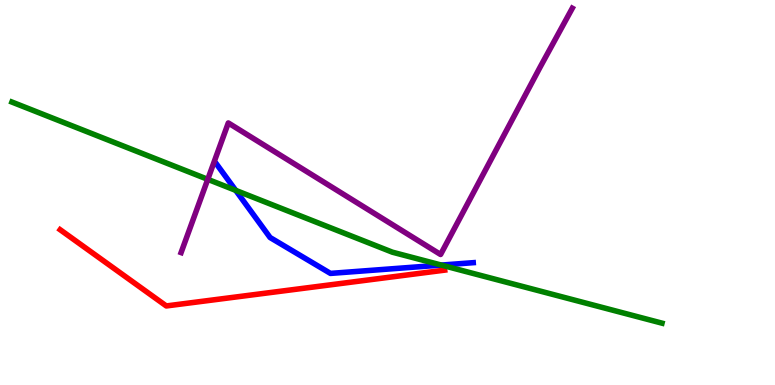[{'lines': ['blue', 'red'], 'intersections': []}, {'lines': ['green', 'red'], 'intersections': []}, {'lines': ['purple', 'red'], 'intersections': []}, {'lines': ['blue', 'green'], 'intersections': [{'x': 3.04, 'y': 5.06}, {'x': 5.69, 'y': 3.11}]}, {'lines': ['blue', 'purple'], 'intersections': []}, {'lines': ['green', 'purple'], 'intersections': [{'x': 2.68, 'y': 5.34}]}]